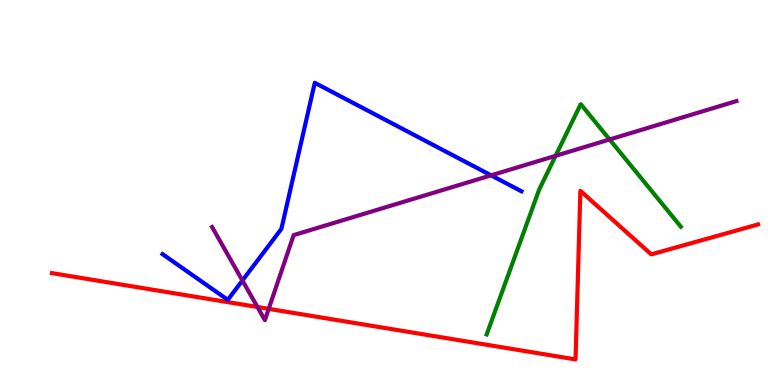[{'lines': ['blue', 'red'], 'intersections': []}, {'lines': ['green', 'red'], 'intersections': []}, {'lines': ['purple', 'red'], 'intersections': [{'x': 3.32, 'y': 2.03}, {'x': 3.47, 'y': 1.98}]}, {'lines': ['blue', 'green'], 'intersections': []}, {'lines': ['blue', 'purple'], 'intersections': [{'x': 3.13, 'y': 2.71}, {'x': 6.34, 'y': 5.45}]}, {'lines': ['green', 'purple'], 'intersections': [{'x': 7.17, 'y': 5.95}, {'x': 7.87, 'y': 6.38}]}]